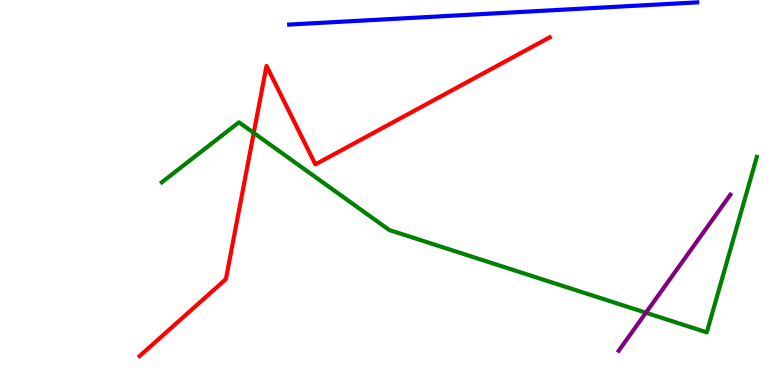[{'lines': ['blue', 'red'], 'intersections': []}, {'lines': ['green', 'red'], 'intersections': [{'x': 3.27, 'y': 6.55}]}, {'lines': ['purple', 'red'], 'intersections': []}, {'lines': ['blue', 'green'], 'intersections': []}, {'lines': ['blue', 'purple'], 'intersections': []}, {'lines': ['green', 'purple'], 'intersections': [{'x': 8.33, 'y': 1.88}]}]